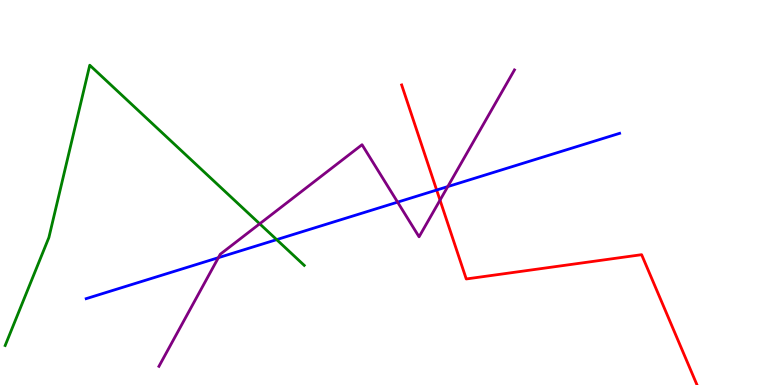[{'lines': ['blue', 'red'], 'intersections': [{'x': 5.63, 'y': 5.06}]}, {'lines': ['green', 'red'], 'intersections': []}, {'lines': ['purple', 'red'], 'intersections': [{'x': 5.68, 'y': 4.8}]}, {'lines': ['blue', 'green'], 'intersections': [{'x': 3.57, 'y': 3.78}]}, {'lines': ['blue', 'purple'], 'intersections': [{'x': 2.82, 'y': 3.31}, {'x': 5.13, 'y': 4.75}, {'x': 5.78, 'y': 5.15}]}, {'lines': ['green', 'purple'], 'intersections': [{'x': 3.35, 'y': 4.19}]}]